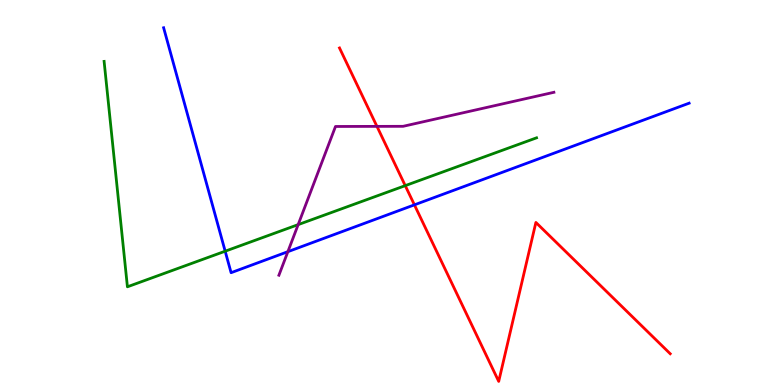[{'lines': ['blue', 'red'], 'intersections': [{'x': 5.35, 'y': 4.68}]}, {'lines': ['green', 'red'], 'intersections': [{'x': 5.23, 'y': 5.18}]}, {'lines': ['purple', 'red'], 'intersections': [{'x': 4.86, 'y': 6.72}]}, {'lines': ['blue', 'green'], 'intersections': [{'x': 2.91, 'y': 3.48}]}, {'lines': ['blue', 'purple'], 'intersections': [{'x': 3.71, 'y': 3.46}]}, {'lines': ['green', 'purple'], 'intersections': [{'x': 3.85, 'y': 4.17}]}]